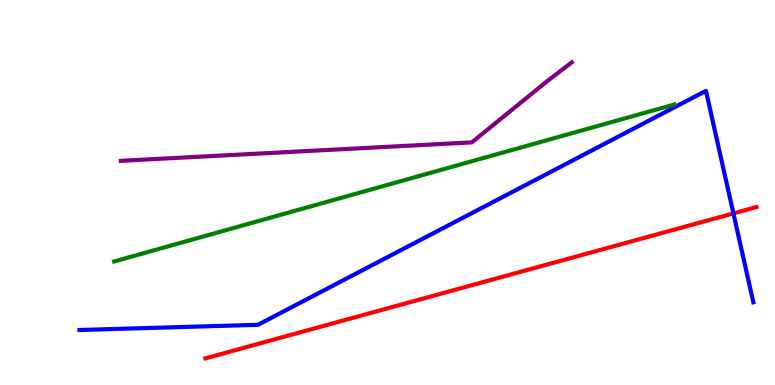[{'lines': ['blue', 'red'], 'intersections': [{'x': 9.46, 'y': 4.46}]}, {'lines': ['green', 'red'], 'intersections': []}, {'lines': ['purple', 'red'], 'intersections': []}, {'lines': ['blue', 'green'], 'intersections': []}, {'lines': ['blue', 'purple'], 'intersections': []}, {'lines': ['green', 'purple'], 'intersections': []}]